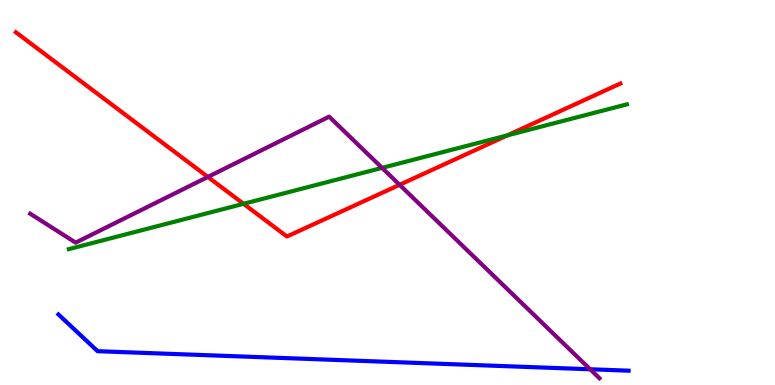[{'lines': ['blue', 'red'], 'intersections': []}, {'lines': ['green', 'red'], 'intersections': [{'x': 3.14, 'y': 4.71}, {'x': 6.55, 'y': 6.48}]}, {'lines': ['purple', 'red'], 'intersections': [{'x': 2.68, 'y': 5.4}, {'x': 5.16, 'y': 5.2}]}, {'lines': ['blue', 'green'], 'intersections': []}, {'lines': ['blue', 'purple'], 'intersections': [{'x': 7.62, 'y': 0.409}]}, {'lines': ['green', 'purple'], 'intersections': [{'x': 4.93, 'y': 5.64}]}]